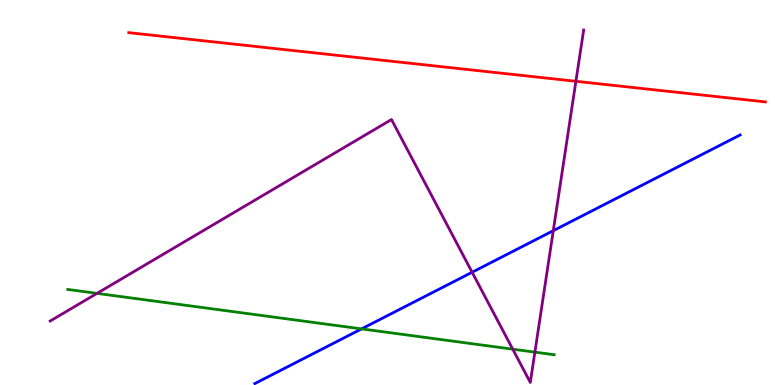[{'lines': ['blue', 'red'], 'intersections': []}, {'lines': ['green', 'red'], 'intersections': []}, {'lines': ['purple', 'red'], 'intersections': [{'x': 7.43, 'y': 7.89}]}, {'lines': ['blue', 'green'], 'intersections': [{'x': 4.67, 'y': 1.46}]}, {'lines': ['blue', 'purple'], 'intersections': [{'x': 6.09, 'y': 2.93}, {'x': 7.14, 'y': 4.01}]}, {'lines': ['green', 'purple'], 'intersections': [{'x': 1.25, 'y': 2.38}, {'x': 6.62, 'y': 0.931}, {'x': 6.9, 'y': 0.853}]}]